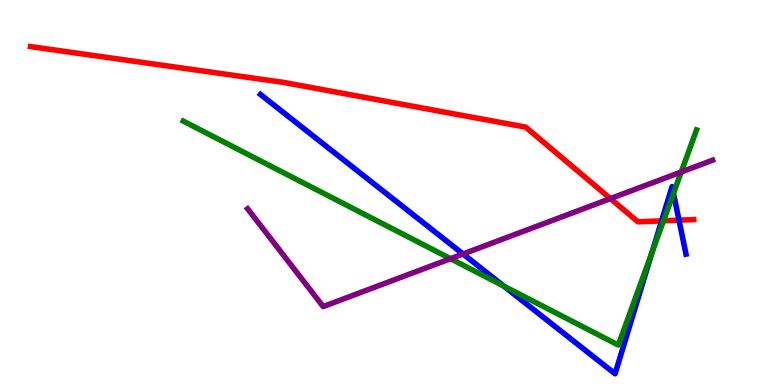[{'lines': ['blue', 'red'], 'intersections': [{'x': 8.54, 'y': 4.26}, {'x': 8.76, 'y': 4.28}]}, {'lines': ['green', 'red'], 'intersections': [{'x': 8.56, 'y': 4.27}]}, {'lines': ['purple', 'red'], 'intersections': [{'x': 7.88, 'y': 4.84}]}, {'lines': ['blue', 'green'], 'intersections': [{'x': 6.5, 'y': 2.57}, {'x': 8.42, 'y': 3.46}, {'x': 8.69, 'y': 4.98}]}, {'lines': ['blue', 'purple'], 'intersections': [{'x': 5.97, 'y': 3.4}]}, {'lines': ['green', 'purple'], 'intersections': [{'x': 5.81, 'y': 3.28}, {'x': 8.79, 'y': 5.53}]}]